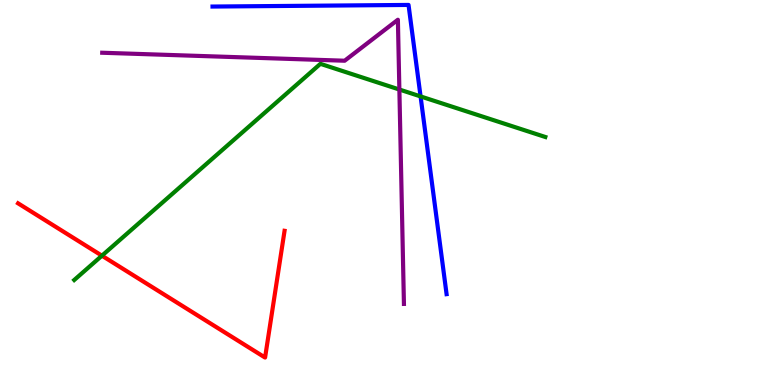[{'lines': ['blue', 'red'], 'intersections': []}, {'lines': ['green', 'red'], 'intersections': [{'x': 1.32, 'y': 3.36}]}, {'lines': ['purple', 'red'], 'intersections': []}, {'lines': ['blue', 'green'], 'intersections': [{'x': 5.43, 'y': 7.5}]}, {'lines': ['blue', 'purple'], 'intersections': []}, {'lines': ['green', 'purple'], 'intersections': [{'x': 5.15, 'y': 7.67}]}]